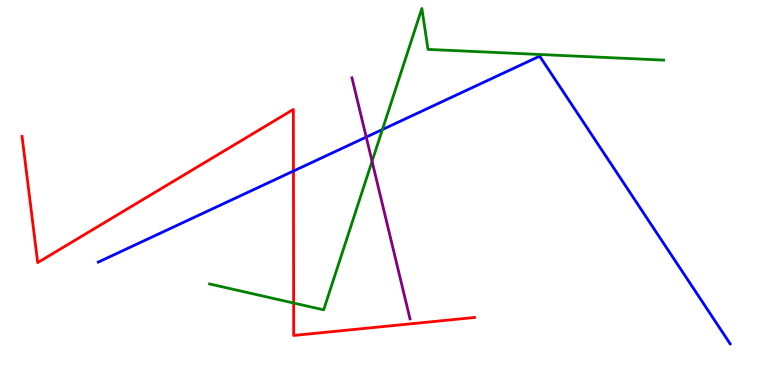[{'lines': ['blue', 'red'], 'intersections': [{'x': 3.79, 'y': 5.56}]}, {'lines': ['green', 'red'], 'intersections': [{'x': 3.79, 'y': 2.13}]}, {'lines': ['purple', 'red'], 'intersections': []}, {'lines': ['blue', 'green'], 'intersections': [{'x': 4.93, 'y': 6.64}]}, {'lines': ['blue', 'purple'], 'intersections': [{'x': 4.73, 'y': 6.44}]}, {'lines': ['green', 'purple'], 'intersections': [{'x': 4.8, 'y': 5.81}]}]